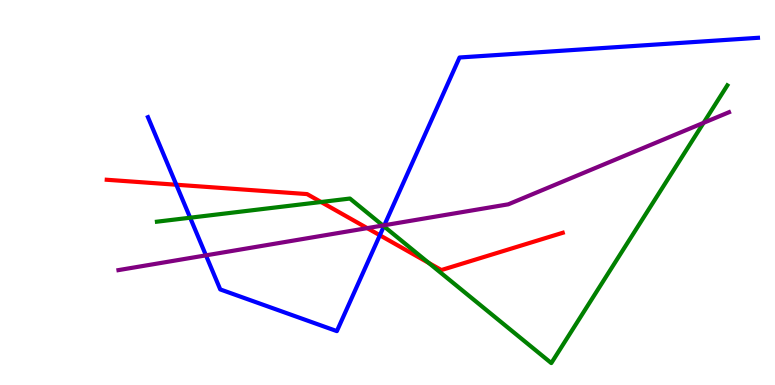[{'lines': ['blue', 'red'], 'intersections': [{'x': 2.27, 'y': 5.2}, {'x': 4.9, 'y': 3.89}]}, {'lines': ['green', 'red'], 'intersections': [{'x': 4.14, 'y': 4.75}, {'x': 5.53, 'y': 3.17}]}, {'lines': ['purple', 'red'], 'intersections': [{'x': 4.74, 'y': 4.07}]}, {'lines': ['blue', 'green'], 'intersections': [{'x': 2.45, 'y': 4.35}, {'x': 4.95, 'y': 4.12}]}, {'lines': ['blue', 'purple'], 'intersections': [{'x': 2.66, 'y': 3.37}, {'x': 4.96, 'y': 4.15}]}, {'lines': ['green', 'purple'], 'intersections': [{'x': 4.94, 'y': 4.14}, {'x': 9.08, 'y': 6.81}]}]